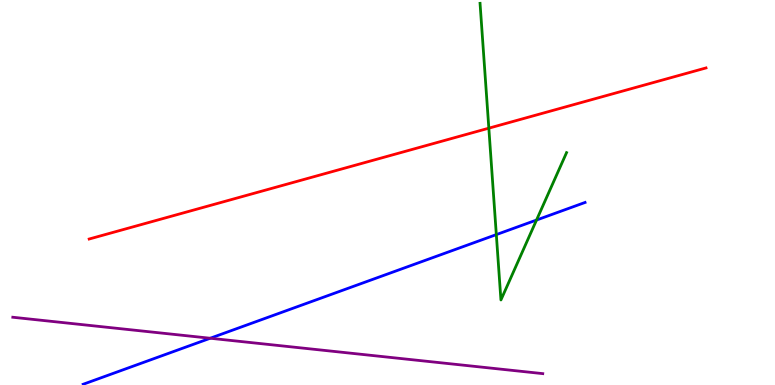[{'lines': ['blue', 'red'], 'intersections': []}, {'lines': ['green', 'red'], 'intersections': [{'x': 6.31, 'y': 6.67}]}, {'lines': ['purple', 'red'], 'intersections': []}, {'lines': ['blue', 'green'], 'intersections': [{'x': 6.4, 'y': 3.91}, {'x': 6.92, 'y': 4.28}]}, {'lines': ['blue', 'purple'], 'intersections': [{'x': 2.71, 'y': 1.21}]}, {'lines': ['green', 'purple'], 'intersections': []}]